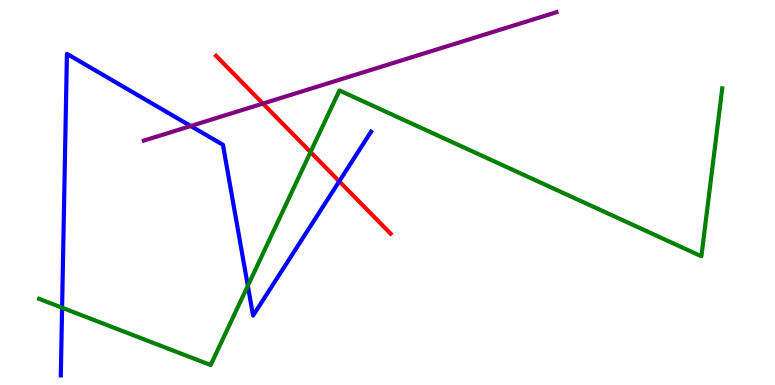[{'lines': ['blue', 'red'], 'intersections': [{'x': 4.38, 'y': 5.29}]}, {'lines': ['green', 'red'], 'intersections': [{'x': 4.01, 'y': 6.05}]}, {'lines': ['purple', 'red'], 'intersections': [{'x': 3.39, 'y': 7.31}]}, {'lines': ['blue', 'green'], 'intersections': [{'x': 0.801, 'y': 2.01}, {'x': 3.2, 'y': 2.58}]}, {'lines': ['blue', 'purple'], 'intersections': [{'x': 2.46, 'y': 6.73}]}, {'lines': ['green', 'purple'], 'intersections': []}]